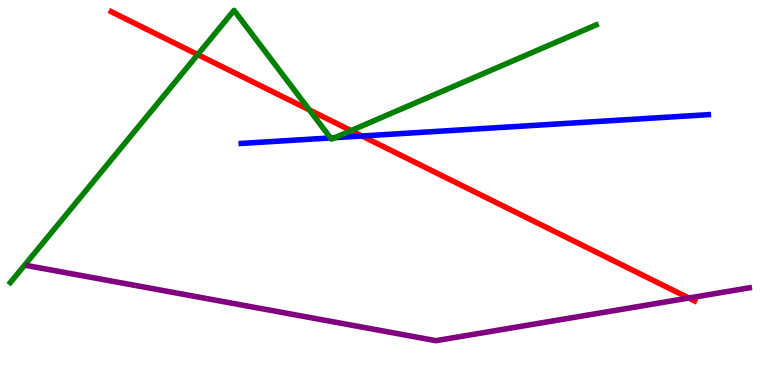[{'lines': ['blue', 'red'], 'intersections': [{'x': 4.67, 'y': 6.47}]}, {'lines': ['green', 'red'], 'intersections': [{'x': 2.55, 'y': 8.58}, {'x': 3.99, 'y': 7.14}, {'x': 4.53, 'y': 6.61}]}, {'lines': ['purple', 'red'], 'intersections': [{'x': 8.89, 'y': 2.26}]}, {'lines': ['blue', 'green'], 'intersections': [{'x': 4.27, 'y': 6.42}, {'x': 4.32, 'y': 6.42}]}, {'lines': ['blue', 'purple'], 'intersections': []}, {'lines': ['green', 'purple'], 'intersections': []}]